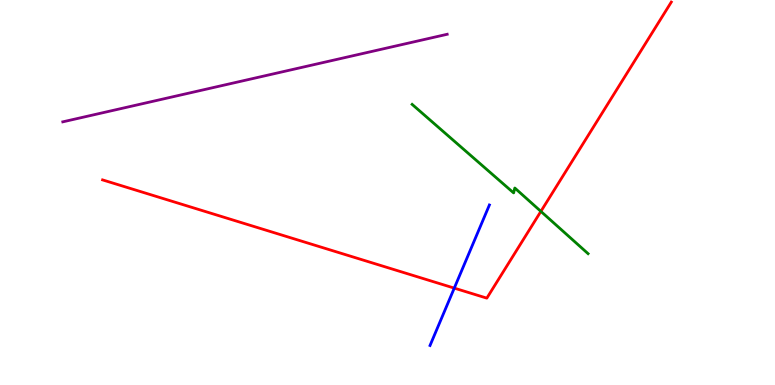[{'lines': ['blue', 'red'], 'intersections': [{'x': 5.86, 'y': 2.52}]}, {'lines': ['green', 'red'], 'intersections': [{'x': 6.98, 'y': 4.51}]}, {'lines': ['purple', 'red'], 'intersections': []}, {'lines': ['blue', 'green'], 'intersections': []}, {'lines': ['blue', 'purple'], 'intersections': []}, {'lines': ['green', 'purple'], 'intersections': []}]